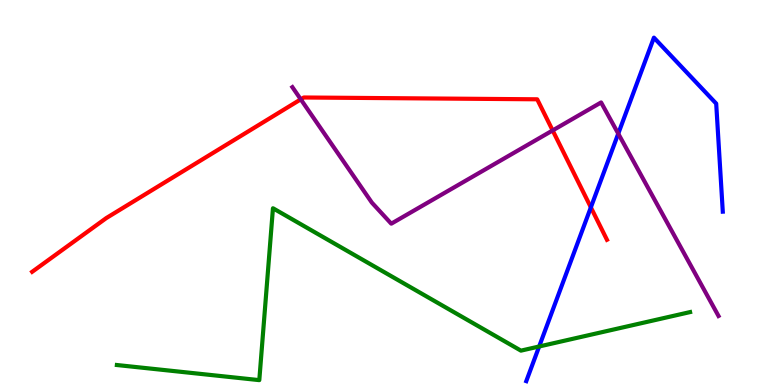[{'lines': ['blue', 'red'], 'intersections': [{'x': 7.62, 'y': 4.61}]}, {'lines': ['green', 'red'], 'intersections': []}, {'lines': ['purple', 'red'], 'intersections': [{'x': 3.88, 'y': 7.42}, {'x': 7.13, 'y': 6.61}]}, {'lines': ['blue', 'green'], 'intersections': [{'x': 6.96, 'y': 1.0}]}, {'lines': ['blue', 'purple'], 'intersections': [{'x': 7.98, 'y': 6.53}]}, {'lines': ['green', 'purple'], 'intersections': []}]